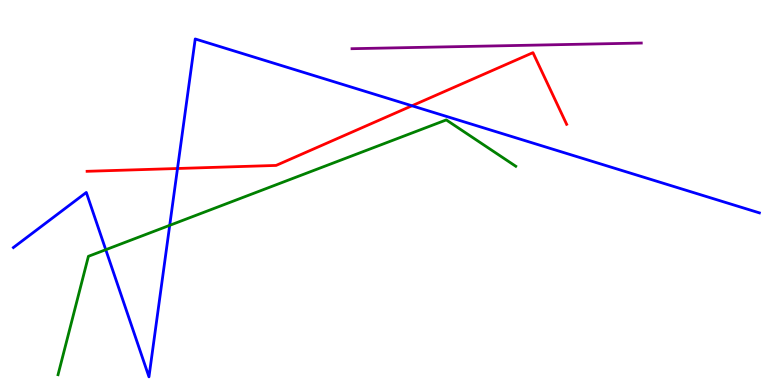[{'lines': ['blue', 'red'], 'intersections': [{'x': 2.29, 'y': 5.62}, {'x': 5.32, 'y': 7.25}]}, {'lines': ['green', 'red'], 'intersections': []}, {'lines': ['purple', 'red'], 'intersections': []}, {'lines': ['blue', 'green'], 'intersections': [{'x': 1.36, 'y': 3.51}, {'x': 2.19, 'y': 4.15}]}, {'lines': ['blue', 'purple'], 'intersections': []}, {'lines': ['green', 'purple'], 'intersections': []}]